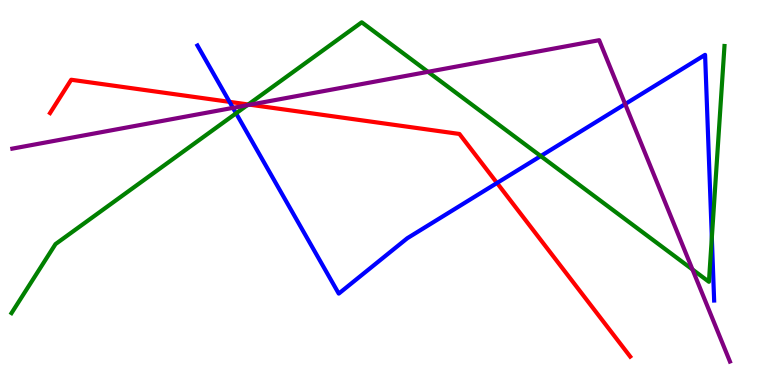[{'lines': ['blue', 'red'], 'intersections': [{'x': 2.96, 'y': 7.35}, {'x': 6.41, 'y': 5.25}]}, {'lines': ['green', 'red'], 'intersections': [{'x': 3.2, 'y': 7.29}]}, {'lines': ['purple', 'red'], 'intersections': [{'x': 3.23, 'y': 7.28}]}, {'lines': ['blue', 'green'], 'intersections': [{'x': 3.05, 'y': 7.06}, {'x': 6.98, 'y': 5.95}, {'x': 9.18, 'y': 3.83}]}, {'lines': ['blue', 'purple'], 'intersections': [{'x': 3.01, 'y': 7.2}, {'x': 8.07, 'y': 7.3}]}, {'lines': ['green', 'purple'], 'intersections': [{'x': 3.19, 'y': 7.27}, {'x': 5.52, 'y': 8.13}, {'x': 8.94, 'y': 3.0}]}]